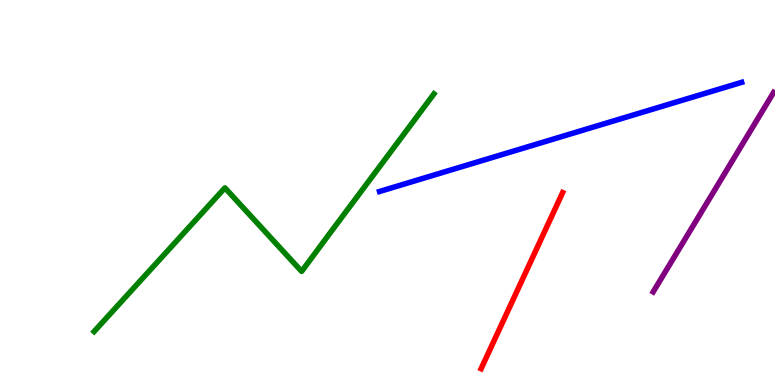[{'lines': ['blue', 'red'], 'intersections': []}, {'lines': ['green', 'red'], 'intersections': []}, {'lines': ['purple', 'red'], 'intersections': []}, {'lines': ['blue', 'green'], 'intersections': []}, {'lines': ['blue', 'purple'], 'intersections': []}, {'lines': ['green', 'purple'], 'intersections': []}]